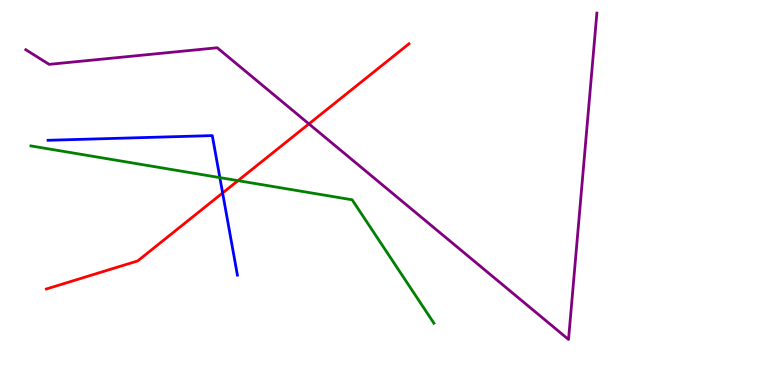[{'lines': ['blue', 'red'], 'intersections': [{'x': 2.87, 'y': 4.99}]}, {'lines': ['green', 'red'], 'intersections': [{'x': 3.07, 'y': 5.31}]}, {'lines': ['purple', 'red'], 'intersections': [{'x': 3.99, 'y': 6.78}]}, {'lines': ['blue', 'green'], 'intersections': [{'x': 2.84, 'y': 5.39}]}, {'lines': ['blue', 'purple'], 'intersections': []}, {'lines': ['green', 'purple'], 'intersections': []}]